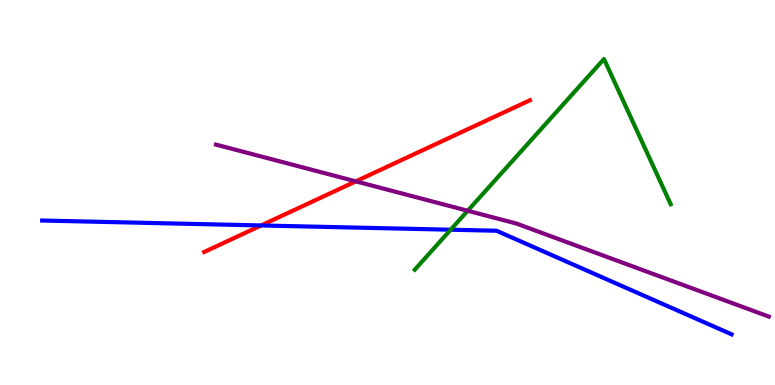[{'lines': ['blue', 'red'], 'intersections': [{'x': 3.37, 'y': 4.14}]}, {'lines': ['green', 'red'], 'intersections': []}, {'lines': ['purple', 'red'], 'intersections': [{'x': 4.59, 'y': 5.29}]}, {'lines': ['blue', 'green'], 'intersections': [{'x': 5.82, 'y': 4.03}]}, {'lines': ['blue', 'purple'], 'intersections': []}, {'lines': ['green', 'purple'], 'intersections': [{'x': 6.03, 'y': 4.53}]}]